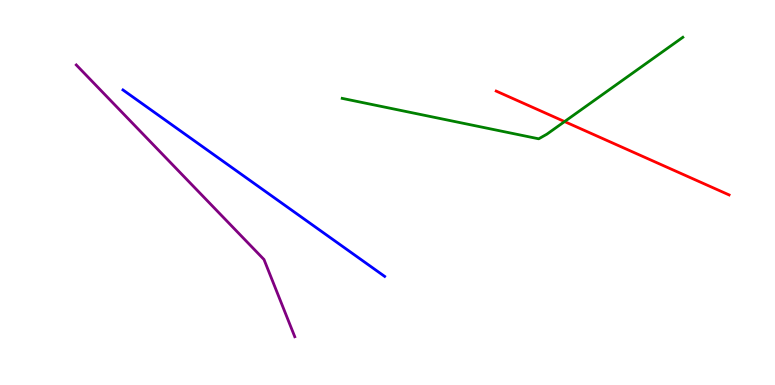[{'lines': ['blue', 'red'], 'intersections': []}, {'lines': ['green', 'red'], 'intersections': [{'x': 7.28, 'y': 6.84}]}, {'lines': ['purple', 'red'], 'intersections': []}, {'lines': ['blue', 'green'], 'intersections': []}, {'lines': ['blue', 'purple'], 'intersections': []}, {'lines': ['green', 'purple'], 'intersections': []}]